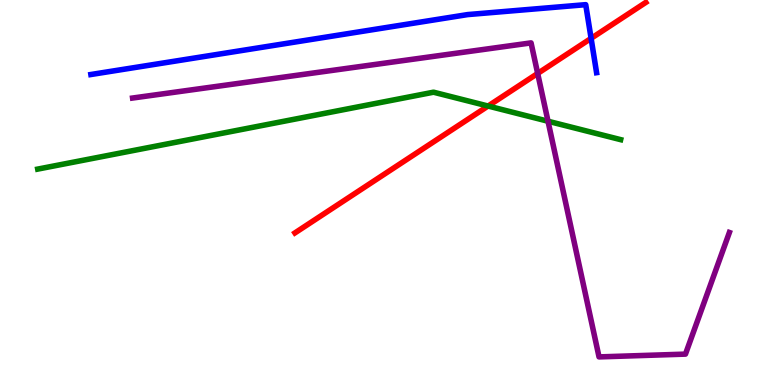[{'lines': ['blue', 'red'], 'intersections': [{'x': 7.63, 'y': 9.0}]}, {'lines': ['green', 'red'], 'intersections': [{'x': 6.3, 'y': 7.25}]}, {'lines': ['purple', 'red'], 'intersections': [{'x': 6.94, 'y': 8.09}]}, {'lines': ['blue', 'green'], 'intersections': []}, {'lines': ['blue', 'purple'], 'intersections': []}, {'lines': ['green', 'purple'], 'intersections': [{'x': 7.07, 'y': 6.85}]}]